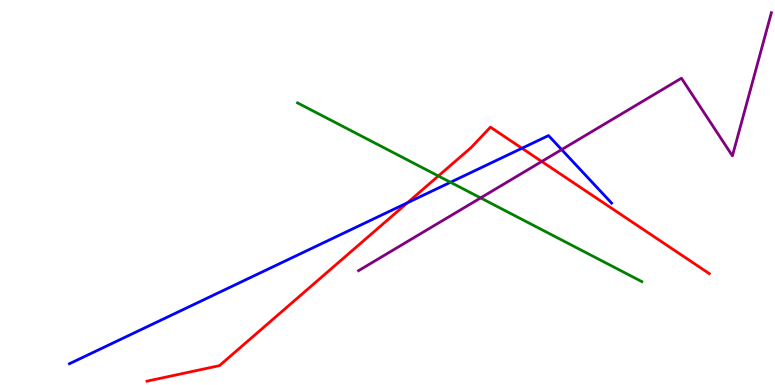[{'lines': ['blue', 'red'], 'intersections': [{'x': 5.26, 'y': 4.73}, {'x': 6.73, 'y': 6.15}]}, {'lines': ['green', 'red'], 'intersections': [{'x': 5.66, 'y': 5.43}]}, {'lines': ['purple', 'red'], 'intersections': [{'x': 6.99, 'y': 5.81}]}, {'lines': ['blue', 'green'], 'intersections': [{'x': 5.81, 'y': 5.27}]}, {'lines': ['blue', 'purple'], 'intersections': [{'x': 7.25, 'y': 6.11}]}, {'lines': ['green', 'purple'], 'intersections': [{'x': 6.2, 'y': 4.86}]}]